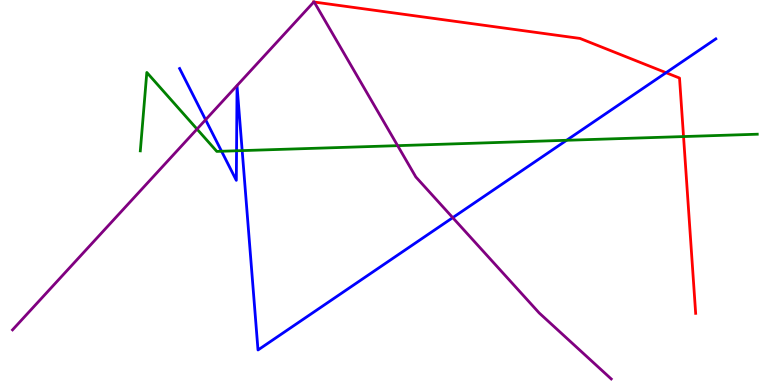[{'lines': ['blue', 'red'], 'intersections': [{'x': 8.59, 'y': 8.11}]}, {'lines': ['green', 'red'], 'intersections': [{'x': 8.82, 'y': 6.45}]}, {'lines': ['purple', 'red'], 'intersections': [{'x': 4.05, 'y': 9.95}, {'x': 4.05, 'y': 9.95}]}, {'lines': ['blue', 'green'], 'intersections': [{'x': 2.86, 'y': 6.07}, {'x': 3.05, 'y': 6.08}, {'x': 3.12, 'y': 6.09}, {'x': 7.31, 'y': 6.36}]}, {'lines': ['blue', 'purple'], 'intersections': [{'x': 2.65, 'y': 6.89}, {'x': 5.84, 'y': 4.35}]}, {'lines': ['green', 'purple'], 'intersections': [{'x': 2.54, 'y': 6.65}, {'x': 5.13, 'y': 6.22}]}]